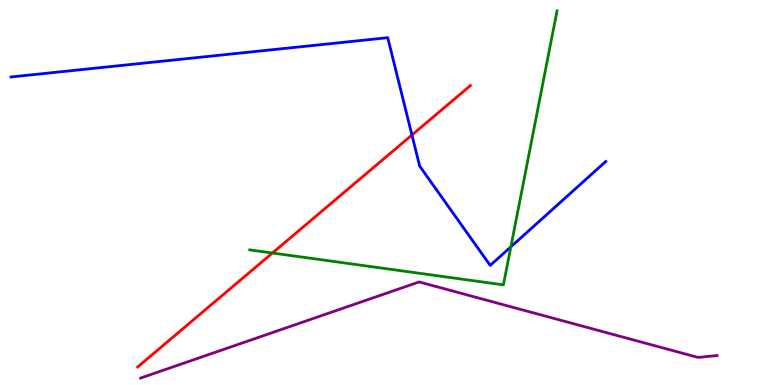[{'lines': ['blue', 'red'], 'intersections': [{'x': 5.32, 'y': 6.49}]}, {'lines': ['green', 'red'], 'intersections': [{'x': 3.52, 'y': 3.43}]}, {'lines': ['purple', 'red'], 'intersections': []}, {'lines': ['blue', 'green'], 'intersections': [{'x': 6.59, 'y': 3.59}]}, {'lines': ['blue', 'purple'], 'intersections': []}, {'lines': ['green', 'purple'], 'intersections': []}]